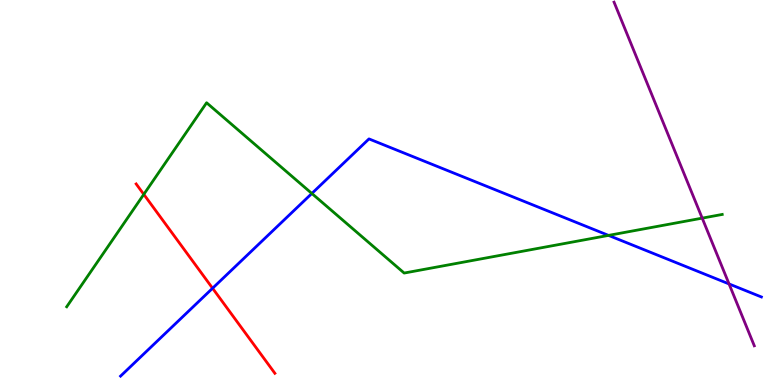[{'lines': ['blue', 'red'], 'intersections': [{'x': 2.74, 'y': 2.51}]}, {'lines': ['green', 'red'], 'intersections': [{'x': 1.86, 'y': 4.95}]}, {'lines': ['purple', 'red'], 'intersections': []}, {'lines': ['blue', 'green'], 'intersections': [{'x': 4.02, 'y': 4.97}, {'x': 7.85, 'y': 3.89}]}, {'lines': ['blue', 'purple'], 'intersections': [{'x': 9.41, 'y': 2.63}]}, {'lines': ['green', 'purple'], 'intersections': [{'x': 9.06, 'y': 4.33}]}]